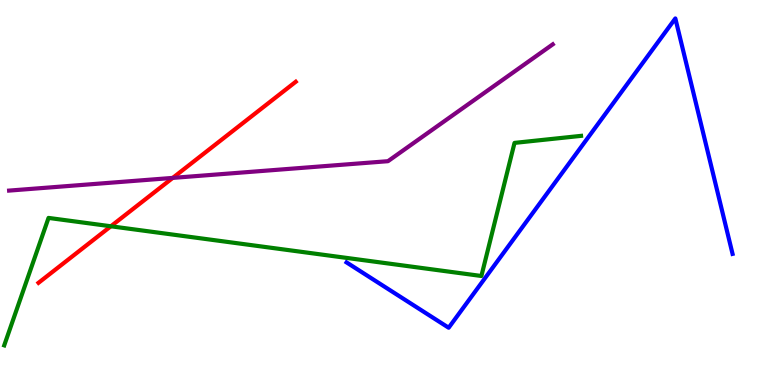[{'lines': ['blue', 'red'], 'intersections': []}, {'lines': ['green', 'red'], 'intersections': [{'x': 1.43, 'y': 4.12}]}, {'lines': ['purple', 'red'], 'intersections': [{'x': 2.23, 'y': 5.38}]}, {'lines': ['blue', 'green'], 'intersections': []}, {'lines': ['blue', 'purple'], 'intersections': []}, {'lines': ['green', 'purple'], 'intersections': []}]